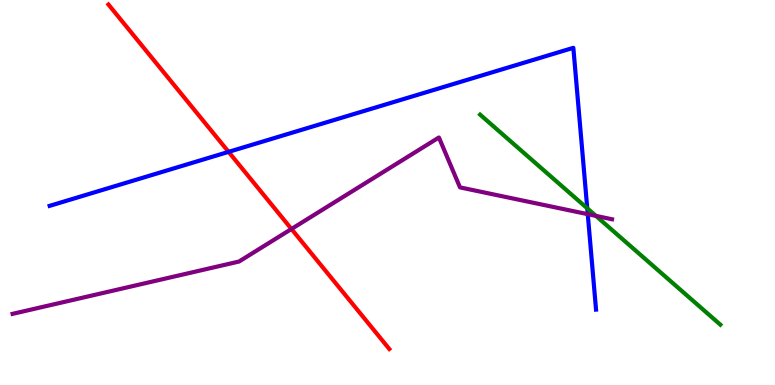[{'lines': ['blue', 'red'], 'intersections': [{'x': 2.95, 'y': 6.06}]}, {'lines': ['green', 'red'], 'intersections': []}, {'lines': ['purple', 'red'], 'intersections': [{'x': 3.76, 'y': 4.05}]}, {'lines': ['blue', 'green'], 'intersections': [{'x': 7.58, 'y': 4.59}]}, {'lines': ['blue', 'purple'], 'intersections': [{'x': 7.58, 'y': 4.44}]}, {'lines': ['green', 'purple'], 'intersections': [{'x': 7.69, 'y': 4.39}]}]